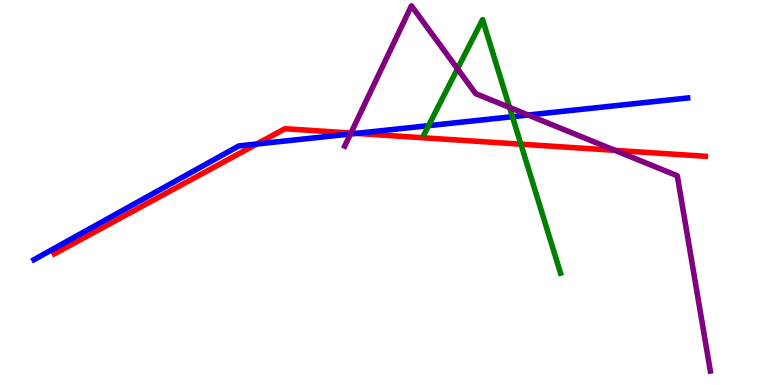[{'lines': ['blue', 'red'], 'intersections': [{'x': 3.31, 'y': 6.26}, {'x': 4.6, 'y': 6.54}]}, {'lines': ['green', 'red'], 'intersections': [{'x': 6.72, 'y': 6.25}]}, {'lines': ['purple', 'red'], 'intersections': [{'x': 4.53, 'y': 6.54}, {'x': 7.93, 'y': 6.09}]}, {'lines': ['blue', 'green'], 'intersections': [{'x': 5.53, 'y': 6.74}, {'x': 6.61, 'y': 6.97}]}, {'lines': ['blue', 'purple'], 'intersections': [{'x': 4.52, 'y': 6.52}, {'x': 6.81, 'y': 7.01}]}, {'lines': ['green', 'purple'], 'intersections': [{'x': 5.9, 'y': 8.21}, {'x': 6.58, 'y': 7.21}]}]